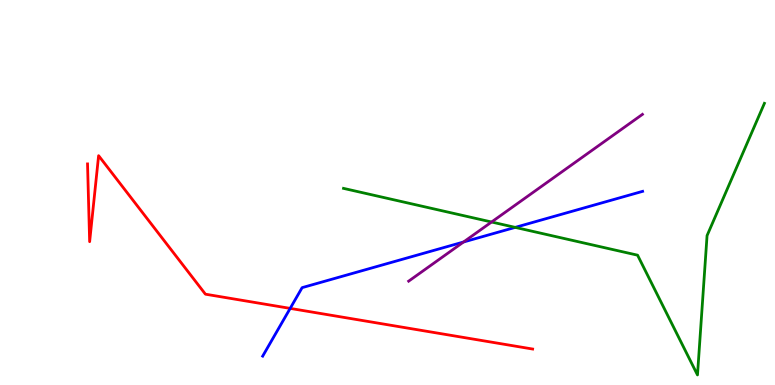[{'lines': ['blue', 'red'], 'intersections': [{'x': 3.74, 'y': 1.99}]}, {'lines': ['green', 'red'], 'intersections': []}, {'lines': ['purple', 'red'], 'intersections': []}, {'lines': ['blue', 'green'], 'intersections': [{'x': 6.65, 'y': 4.09}]}, {'lines': ['blue', 'purple'], 'intersections': [{'x': 5.98, 'y': 3.71}]}, {'lines': ['green', 'purple'], 'intersections': [{'x': 6.34, 'y': 4.23}]}]